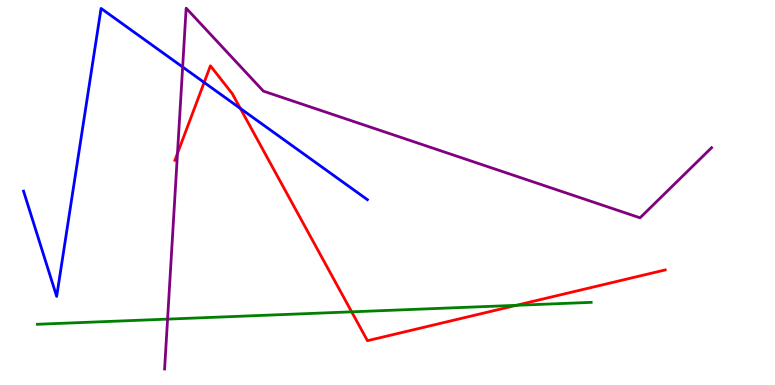[{'lines': ['blue', 'red'], 'intersections': [{'x': 2.63, 'y': 7.86}, {'x': 3.1, 'y': 7.18}]}, {'lines': ['green', 'red'], 'intersections': [{'x': 4.54, 'y': 1.9}, {'x': 6.66, 'y': 2.07}]}, {'lines': ['purple', 'red'], 'intersections': [{'x': 2.29, 'y': 6.02}]}, {'lines': ['blue', 'green'], 'intersections': []}, {'lines': ['blue', 'purple'], 'intersections': [{'x': 2.36, 'y': 8.26}]}, {'lines': ['green', 'purple'], 'intersections': [{'x': 2.16, 'y': 1.71}]}]